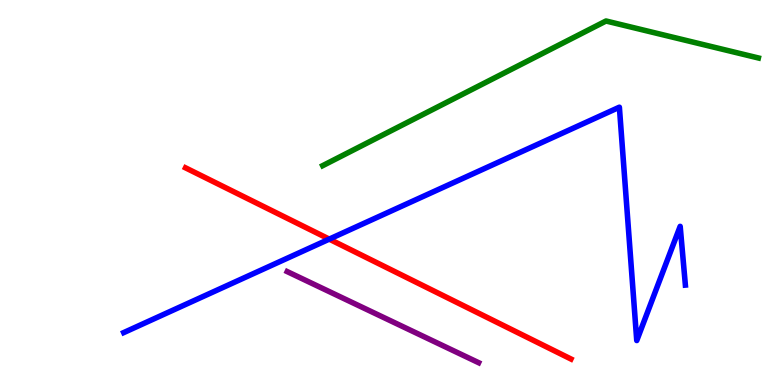[{'lines': ['blue', 'red'], 'intersections': [{'x': 4.25, 'y': 3.79}]}, {'lines': ['green', 'red'], 'intersections': []}, {'lines': ['purple', 'red'], 'intersections': []}, {'lines': ['blue', 'green'], 'intersections': []}, {'lines': ['blue', 'purple'], 'intersections': []}, {'lines': ['green', 'purple'], 'intersections': []}]